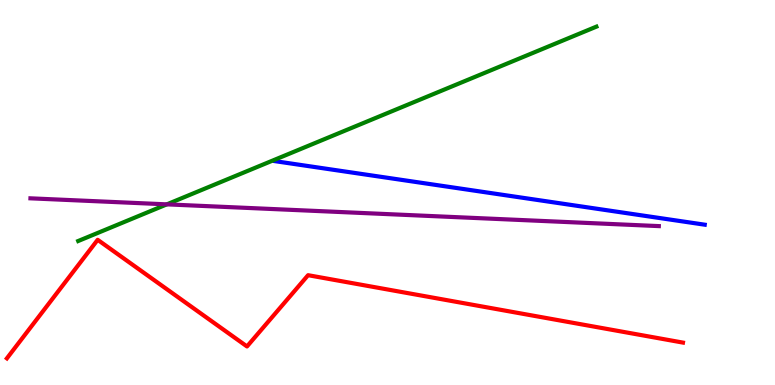[{'lines': ['blue', 'red'], 'intersections': []}, {'lines': ['green', 'red'], 'intersections': []}, {'lines': ['purple', 'red'], 'intersections': []}, {'lines': ['blue', 'green'], 'intersections': []}, {'lines': ['blue', 'purple'], 'intersections': []}, {'lines': ['green', 'purple'], 'intersections': [{'x': 2.15, 'y': 4.69}]}]